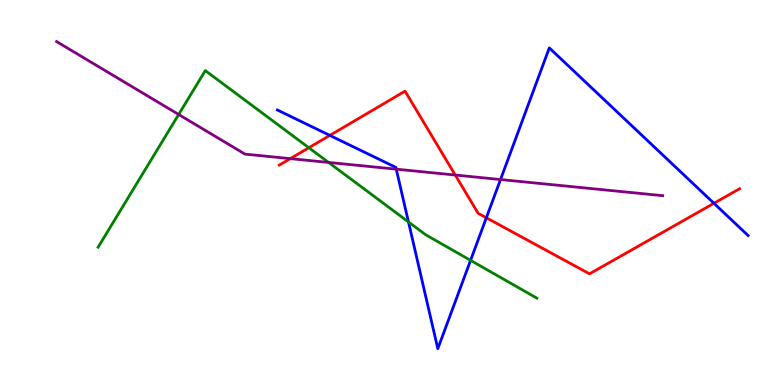[{'lines': ['blue', 'red'], 'intersections': [{'x': 4.26, 'y': 6.48}, {'x': 6.28, 'y': 4.34}, {'x': 9.21, 'y': 4.72}]}, {'lines': ['green', 'red'], 'intersections': [{'x': 3.99, 'y': 6.16}]}, {'lines': ['purple', 'red'], 'intersections': [{'x': 3.75, 'y': 5.88}, {'x': 5.87, 'y': 5.45}]}, {'lines': ['blue', 'green'], 'intersections': [{'x': 5.27, 'y': 4.23}, {'x': 6.07, 'y': 3.24}]}, {'lines': ['blue', 'purple'], 'intersections': [{'x': 5.11, 'y': 5.61}, {'x': 6.46, 'y': 5.34}]}, {'lines': ['green', 'purple'], 'intersections': [{'x': 2.31, 'y': 7.03}, {'x': 4.24, 'y': 5.78}]}]